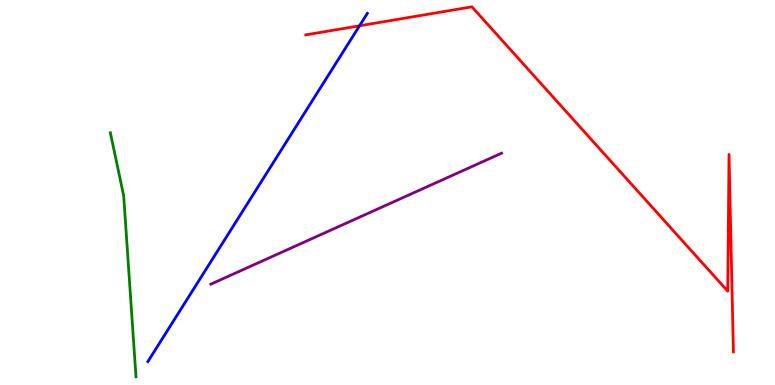[{'lines': ['blue', 'red'], 'intersections': [{'x': 4.64, 'y': 9.33}]}, {'lines': ['green', 'red'], 'intersections': []}, {'lines': ['purple', 'red'], 'intersections': []}, {'lines': ['blue', 'green'], 'intersections': []}, {'lines': ['blue', 'purple'], 'intersections': []}, {'lines': ['green', 'purple'], 'intersections': []}]